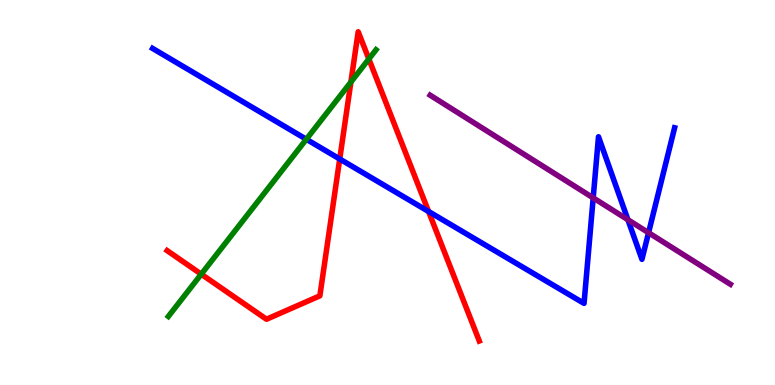[{'lines': ['blue', 'red'], 'intersections': [{'x': 4.38, 'y': 5.87}, {'x': 5.53, 'y': 4.51}]}, {'lines': ['green', 'red'], 'intersections': [{'x': 2.6, 'y': 2.88}, {'x': 4.53, 'y': 7.87}, {'x': 4.76, 'y': 8.47}]}, {'lines': ['purple', 'red'], 'intersections': []}, {'lines': ['blue', 'green'], 'intersections': [{'x': 3.95, 'y': 6.38}]}, {'lines': ['blue', 'purple'], 'intersections': [{'x': 7.65, 'y': 4.86}, {'x': 8.1, 'y': 4.29}, {'x': 8.37, 'y': 3.96}]}, {'lines': ['green', 'purple'], 'intersections': []}]